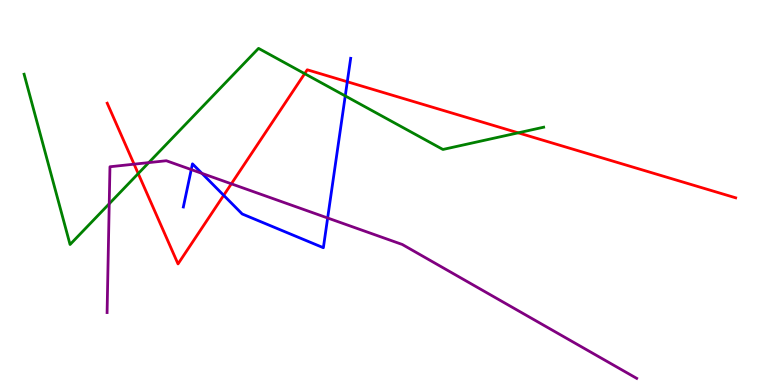[{'lines': ['blue', 'red'], 'intersections': [{'x': 2.89, 'y': 4.93}, {'x': 4.48, 'y': 7.88}]}, {'lines': ['green', 'red'], 'intersections': [{'x': 1.78, 'y': 5.49}, {'x': 3.93, 'y': 8.09}, {'x': 6.69, 'y': 6.55}]}, {'lines': ['purple', 'red'], 'intersections': [{'x': 1.73, 'y': 5.74}, {'x': 2.99, 'y': 5.23}]}, {'lines': ['blue', 'green'], 'intersections': [{'x': 4.45, 'y': 7.51}]}, {'lines': ['blue', 'purple'], 'intersections': [{'x': 2.47, 'y': 5.6}, {'x': 2.61, 'y': 5.5}, {'x': 4.23, 'y': 4.34}]}, {'lines': ['green', 'purple'], 'intersections': [{'x': 1.41, 'y': 4.71}, {'x': 1.92, 'y': 5.78}]}]